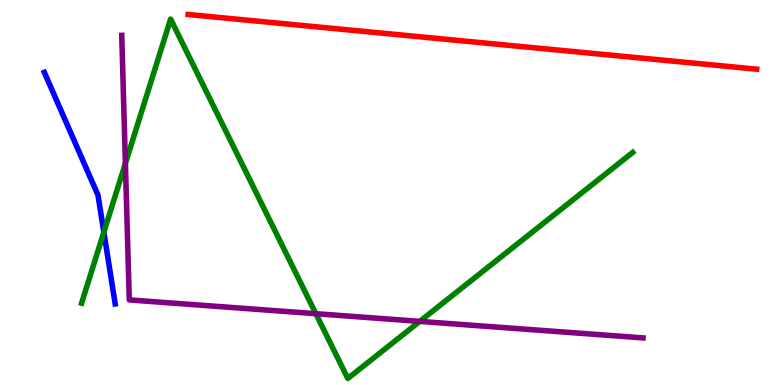[{'lines': ['blue', 'red'], 'intersections': []}, {'lines': ['green', 'red'], 'intersections': []}, {'lines': ['purple', 'red'], 'intersections': []}, {'lines': ['blue', 'green'], 'intersections': [{'x': 1.34, 'y': 3.97}]}, {'lines': ['blue', 'purple'], 'intersections': []}, {'lines': ['green', 'purple'], 'intersections': [{'x': 1.62, 'y': 5.76}, {'x': 4.08, 'y': 1.85}, {'x': 5.42, 'y': 1.65}]}]